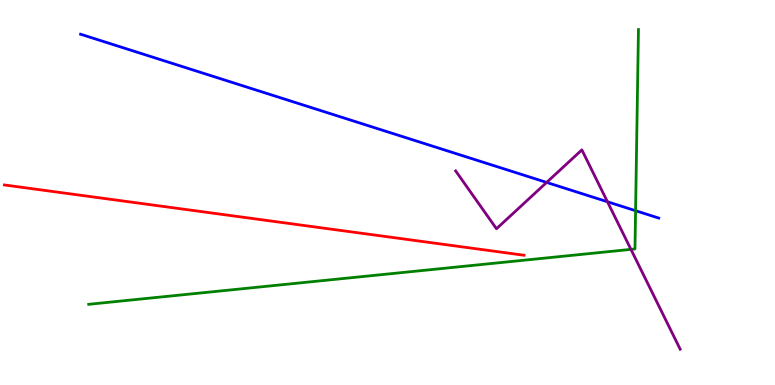[{'lines': ['blue', 'red'], 'intersections': []}, {'lines': ['green', 'red'], 'intersections': []}, {'lines': ['purple', 'red'], 'intersections': []}, {'lines': ['blue', 'green'], 'intersections': [{'x': 8.2, 'y': 4.53}]}, {'lines': ['blue', 'purple'], 'intersections': [{'x': 7.05, 'y': 5.26}, {'x': 7.84, 'y': 4.76}]}, {'lines': ['green', 'purple'], 'intersections': [{'x': 8.14, 'y': 3.52}]}]